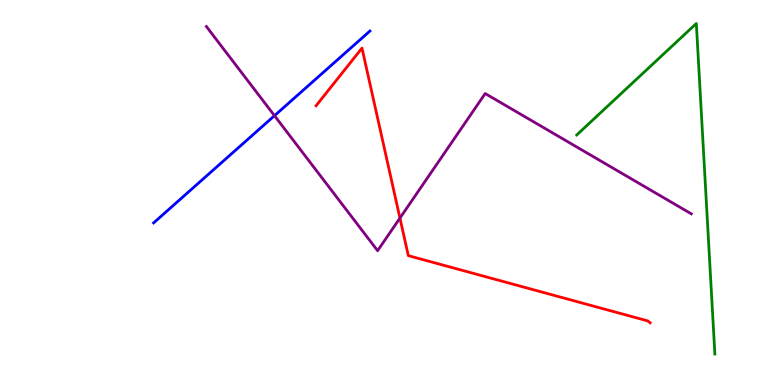[{'lines': ['blue', 'red'], 'intersections': []}, {'lines': ['green', 'red'], 'intersections': []}, {'lines': ['purple', 'red'], 'intersections': [{'x': 5.16, 'y': 4.34}]}, {'lines': ['blue', 'green'], 'intersections': []}, {'lines': ['blue', 'purple'], 'intersections': [{'x': 3.54, 'y': 7.0}]}, {'lines': ['green', 'purple'], 'intersections': []}]